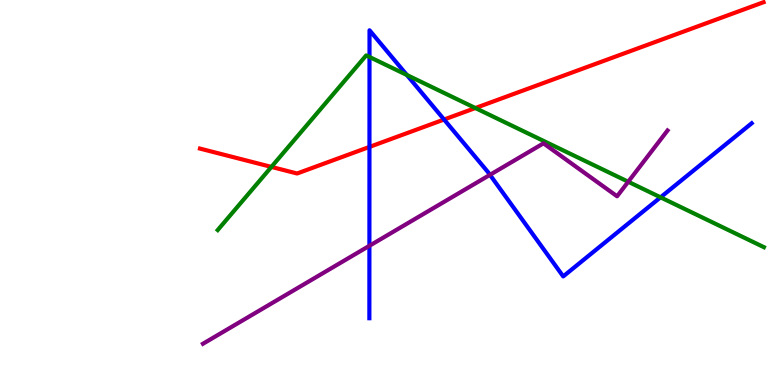[{'lines': ['blue', 'red'], 'intersections': [{'x': 4.77, 'y': 6.18}, {'x': 5.73, 'y': 6.9}]}, {'lines': ['green', 'red'], 'intersections': [{'x': 3.5, 'y': 5.66}, {'x': 6.13, 'y': 7.19}]}, {'lines': ['purple', 'red'], 'intersections': []}, {'lines': ['blue', 'green'], 'intersections': [{'x': 4.77, 'y': 8.52}, {'x': 5.25, 'y': 8.05}, {'x': 8.52, 'y': 4.87}]}, {'lines': ['blue', 'purple'], 'intersections': [{'x': 4.77, 'y': 3.62}, {'x': 6.32, 'y': 5.46}]}, {'lines': ['green', 'purple'], 'intersections': [{'x': 8.11, 'y': 5.28}]}]